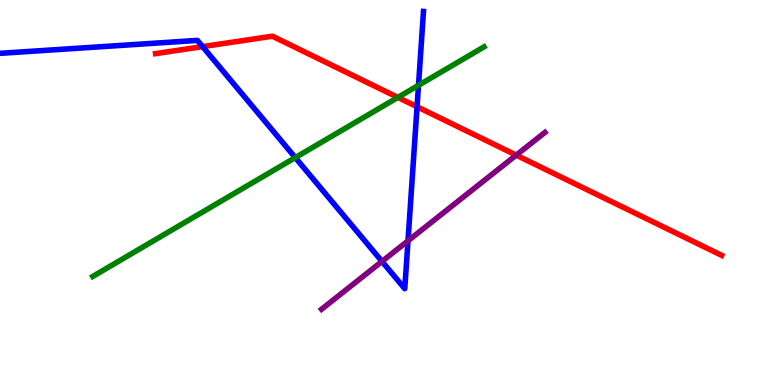[{'lines': ['blue', 'red'], 'intersections': [{'x': 2.61, 'y': 8.79}, {'x': 5.38, 'y': 7.23}]}, {'lines': ['green', 'red'], 'intersections': [{'x': 5.13, 'y': 7.47}]}, {'lines': ['purple', 'red'], 'intersections': [{'x': 6.66, 'y': 5.97}]}, {'lines': ['blue', 'green'], 'intersections': [{'x': 3.81, 'y': 5.91}, {'x': 5.4, 'y': 7.78}]}, {'lines': ['blue', 'purple'], 'intersections': [{'x': 4.93, 'y': 3.21}, {'x': 5.26, 'y': 3.75}]}, {'lines': ['green', 'purple'], 'intersections': []}]